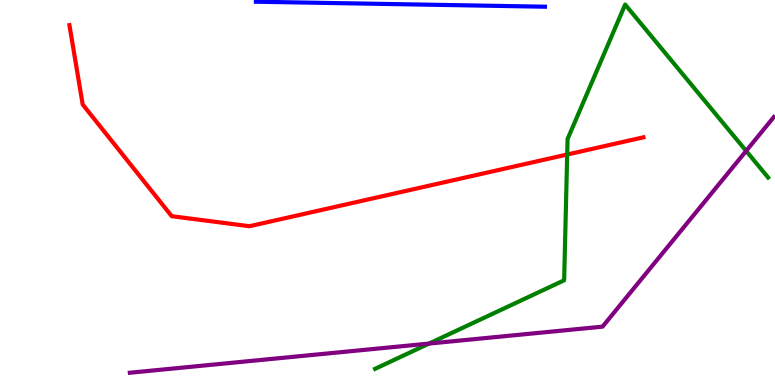[{'lines': ['blue', 'red'], 'intersections': []}, {'lines': ['green', 'red'], 'intersections': [{'x': 7.32, 'y': 5.99}]}, {'lines': ['purple', 'red'], 'intersections': []}, {'lines': ['blue', 'green'], 'intersections': []}, {'lines': ['blue', 'purple'], 'intersections': []}, {'lines': ['green', 'purple'], 'intersections': [{'x': 5.54, 'y': 1.08}, {'x': 9.63, 'y': 6.08}]}]